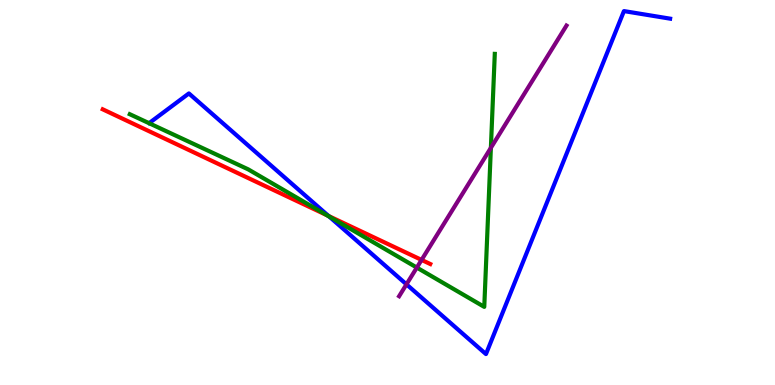[{'lines': ['blue', 'red'], 'intersections': [{'x': 4.24, 'y': 4.39}]}, {'lines': ['green', 'red'], 'intersections': [{'x': 4.22, 'y': 4.41}]}, {'lines': ['purple', 'red'], 'intersections': [{'x': 5.44, 'y': 3.25}]}, {'lines': ['blue', 'green'], 'intersections': [{'x': 4.25, 'y': 4.38}]}, {'lines': ['blue', 'purple'], 'intersections': [{'x': 5.24, 'y': 2.61}]}, {'lines': ['green', 'purple'], 'intersections': [{'x': 5.38, 'y': 3.05}, {'x': 6.33, 'y': 6.16}]}]